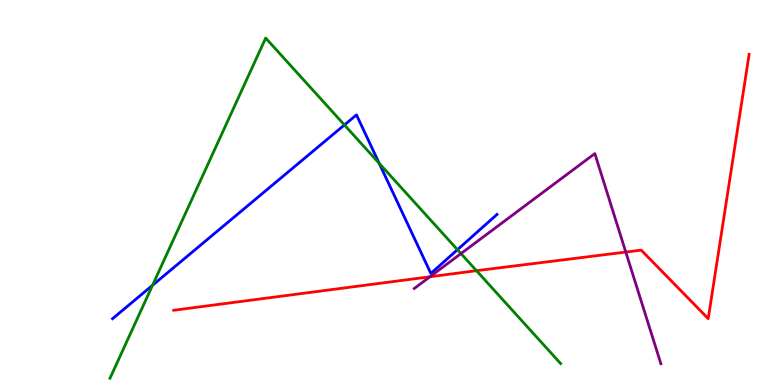[{'lines': ['blue', 'red'], 'intersections': []}, {'lines': ['green', 'red'], 'intersections': [{'x': 6.15, 'y': 2.97}]}, {'lines': ['purple', 'red'], 'intersections': [{'x': 5.55, 'y': 2.81}, {'x': 8.07, 'y': 3.45}]}, {'lines': ['blue', 'green'], 'intersections': [{'x': 1.97, 'y': 2.59}, {'x': 4.44, 'y': 6.75}, {'x': 4.89, 'y': 5.76}, {'x': 5.9, 'y': 3.51}]}, {'lines': ['blue', 'purple'], 'intersections': []}, {'lines': ['green', 'purple'], 'intersections': [{'x': 5.95, 'y': 3.41}]}]